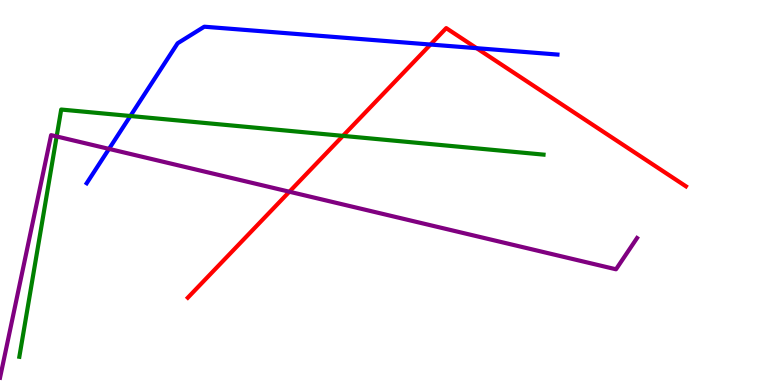[{'lines': ['blue', 'red'], 'intersections': [{'x': 5.55, 'y': 8.84}, {'x': 6.15, 'y': 8.75}]}, {'lines': ['green', 'red'], 'intersections': [{'x': 4.42, 'y': 6.47}]}, {'lines': ['purple', 'red'], 'intersections': [{'x': 3.73, 'y': 5.02}]}, {'lines': ['blue', 'green'], 'intersections': [{'x': 1.68, 'y': 6.99}]}, {'lines': ['blue', 'purple'], 'intersections': [{'x': 1.41, 'y': 6.13}]}, {'lines': ['green', 'purple'], 'intersections': [{'x': 0.731, 'y': 6.46}]}]